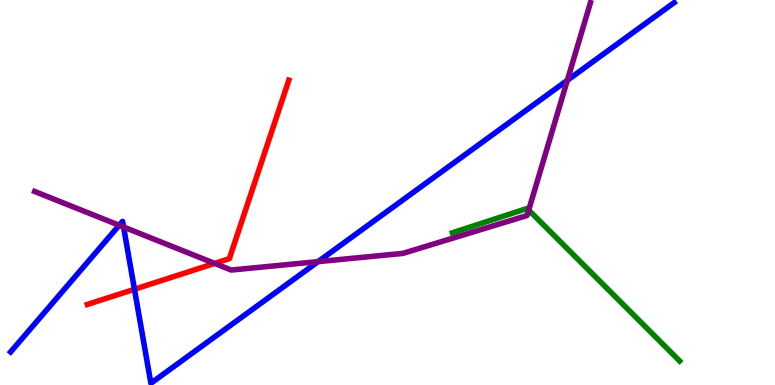[{'lines': ['blue', 'red'], 'intersections': [{'x': 1.73, 'y': 2.49}]}, {'lines': ['green', 'red'], 'intersections': []}, {'lines': ['purple', 'red'], 'intersections': [{'x': 2.77, 'y': 3.16}]}, {'lines': ['blue', 'green'], 'intersections': []}, {'lines': ['blue', 'purple'], 'intersections': [{'x': 1.54, 'y': 4.15}, {'x': 1.59, 'y': 4.1}, {'x': 4.1, 'y': 3.2}, {'x': 7.32, 'y': 7.91}]}, {'lines': ['green', 'purple'], 'intersections': [{'x': 6.82, 'y': 4.54}]}]